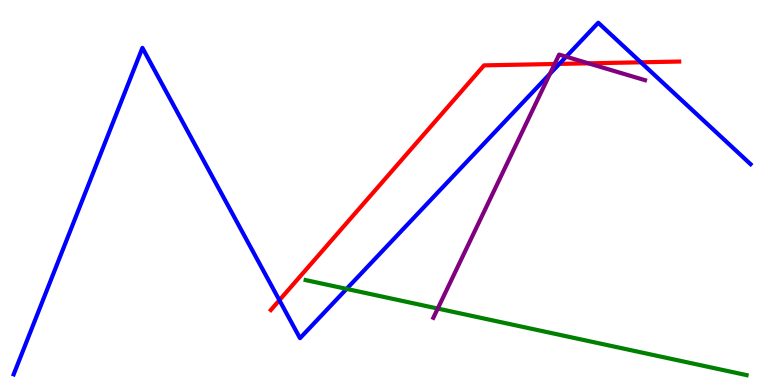[{'lines': ['blue', 'red'], 'intersections': [{'x': 3.6, 'y': 2.2}, {'x': 7.22, 'y': 8.34}, {'x': 8.27, 'y': 8.38}]}, {'lines': ['green', 'red'], 'intersections': []}, {'lines': ['purple', 'red'], 'intersections': [{'x': 7.16, 'y': 8.34}, {'x': 7.59, 'y': 8.36}]}, {'lines': ['blue', 'green'], 'intersections': [{'x': 4.47, 'y': 2.5}]}, {'lines': ['blue', 'purple'], 'intersections': [{'x': 7.1, 'y': 8.08}, {'x': 7.31, 'y': 8.53}]}, {'lines': ['green', 'purple'], 'intersections': [{'x': 5.65, 'y': 1.99}]}]